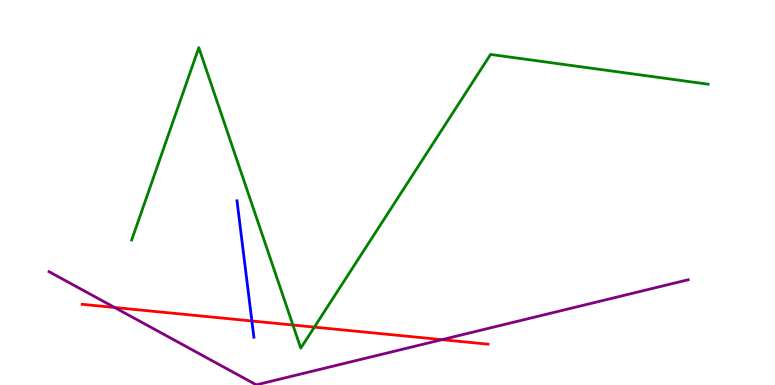[{'lines': ['blue', 'red'], 'intersections': [{'x': 3.25, 'y': 1.66}]}, {'lines': ['green', 'red'], 'intersections': [{'x': 3.78, 'y': 1.56}, {'x': 4.06, 'y': 1.5}]}, {'lines': ['purple', 'red'], 'intersections': [{'x': 1.48, 'y': 2.01}, {'x': 5.7, 'y': 1.18}]}, {'lines': ['blue', 'green'], 'intersections': []}, {'lines': ['blue', 'purple'], 'intersections': []}, {'lines': ['green', 'purple'], 'intersections': []}]